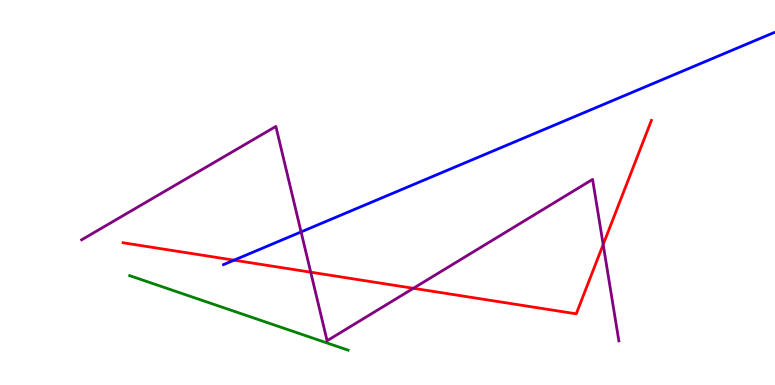[{'lines': ['blue', 'red'], 'intersections': [{'x': 3.02, 'y': 3.24}]}, {'lines': ['green', 'red'], 'intersections': []}, {'lines': ['purple', 'red'], 'intersections': [{'x': 4.01, 'y': 2.93}, {'x': 5.33, 'y': 2.51}, {'x': 7.78, 'y': 3.65}]}, {'lines': ['blue', 'green'], 'intersections': []}, {'lines': ['blue', 'purple'], 'intersections': [{'x': 3.88, 'y': 3.98}]}, {'lines': ['green', 'purple'], 'intersections': []}]